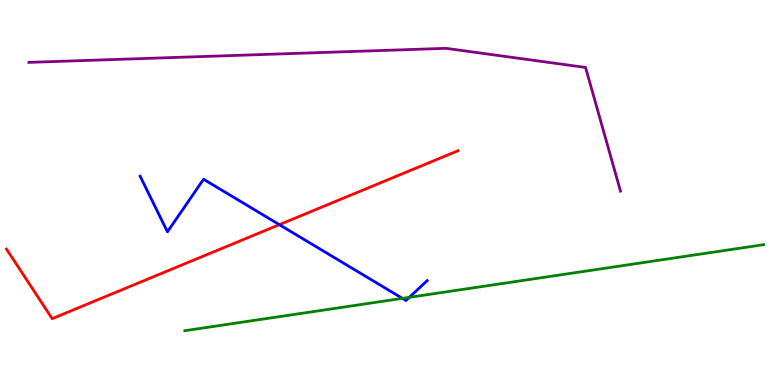[{'lines': ['blue', 'red'], 'intersections': [{'x': 3.6, 'y': 4.16}]}, {'lines': ['green', 'red'], 'intersections': []}, {'lines': ['purple', 'red'], 'intersections': []}, {'lines': ['blue', 'green'], 'intersections': [{'x': 5.19, 'y': 2.25}, {'x': 5.28, 'y': 2.28}]}, {'lines': ['blue', 'purple'], 'intersections': []}, {'lines': ['green', 'purple'], 'intersections': []}]